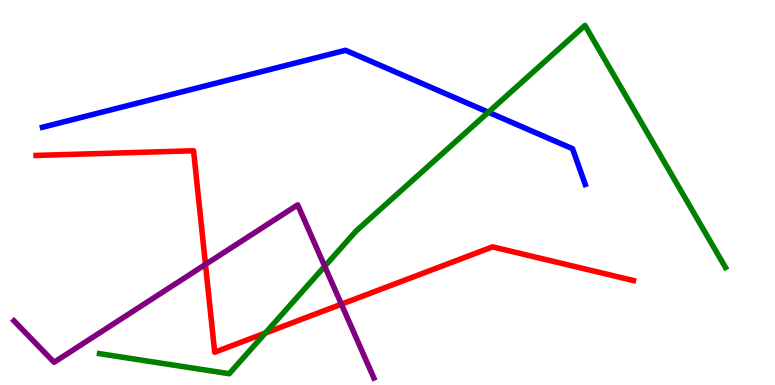[{'lines': ['blue', 'red'], 'intersections': []}, {'lines': ['green', 'red'], 'intersections': [{'x': 3.42, 'y': 1.35}]}, {'lines': ['purple', 'red'], 'intersections': [{'x': 2.65, 'y': 3.13}, {'x': 4.41, 'y': 2.1}]}, {'lines': ['blue', 'green'], 'intersections': [{'x': 6.3, 'y': 7.09}]}, {'lines': ['blue', 'purple'], 'intersections': []}, {'lines': ['green', 'purple'], 'intersections': [{'x': 4.19, 'y': 3.08}]}]